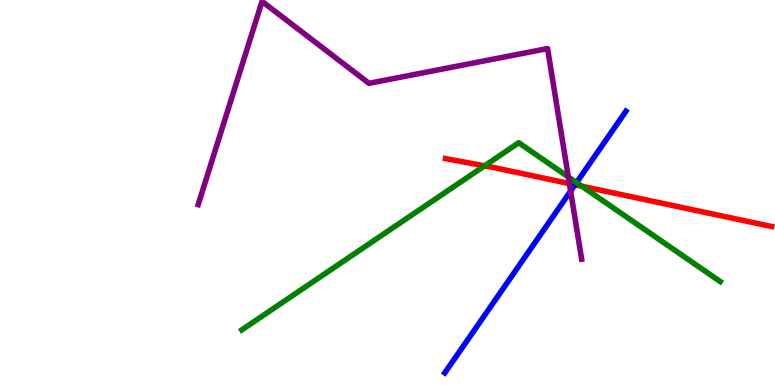[{'lines': ['blue', 'red'], 'intersections': [{'x': 7.42, 'y': 5.2}]}, {'lines': ['green', 'red'], 'intersections': [{'x': 6.25, 'y': 5.69}, {'x': 7.51, 'y': 5.16}]}, {'lines': ['purple', 'red'], 'intersections': [{'x': 7.35, 'y': 5.23}]}, {'lines': ['blue', 'green'], 'intersections': [{'x': 7.44, 'y': 5.26}]}, {'lines': ['blue', 'purple'], 'intersections': [{'x': 7.36, 'y': 5.04}]}, {'lines': ['green', 'purple'], 'intersections': [{'x': 7.33, 'y': 5.4}]}]